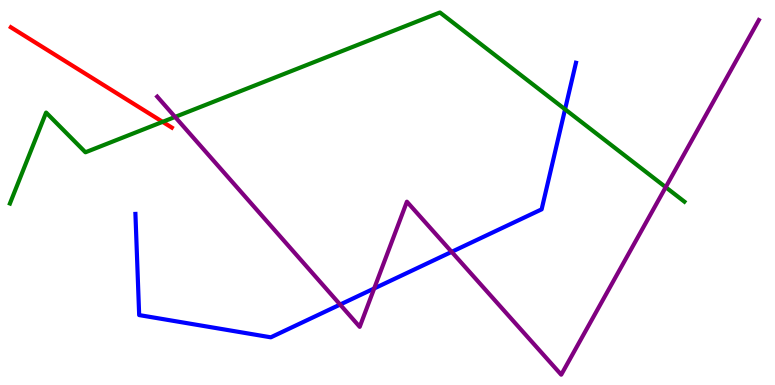[{'lines': ['blue', 'red'], 'intersections': []}, {'lines': ['green', 'red'], 'intersections': [{'x': 2.1, 'y': 6.83}]}, {'lines': ['purple', 'red'], 'intersections': []}, {'lines': ['blue', 'green'], 'intersections': [{'x': 7.29, 'y': 7.16}]}, {'lines': ['blue', 'purple'], 'intersections': [{'x': 4.39, 'y': 2.09}, {'x': 4.83, 'y': 2.51}, {'x': 5.83, 'y': 3.46}]}, {'lines': ['green', 'purple'], 'intersections': [{'x': 2.26, 'y': 6.96}, {'x': 8.59, 'y': 5.14}]}]